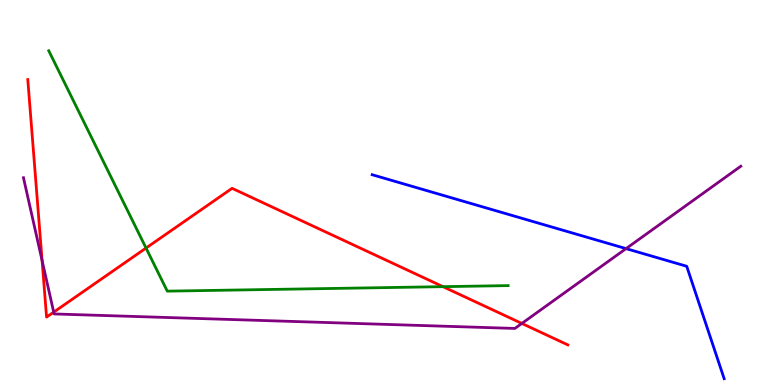[{'lines': ['blue', 'red'], 'intersections': []}, {'lines': ['green', 'red'], 'intersections': [{'x': 1.88, 'y': 3.56}, {'x': 5.72, 'y': 2.55}]}, {'lines': ['purple', 'red'], 'intersections': [{'x': 0.543, 'y': 3.23}, {'x': 0.693, 'y': 1.89}, {'x': 6.73, 'y': 1.6}]}, {'lines': ['blue', 'green'], 'intersections': []}, {'lines': ['blue', 'purple'], 'intersections': [{'x': 8.08, 'y': 3.54}]}, {'lines': ['green', 'purple'], 'intersections': []}]